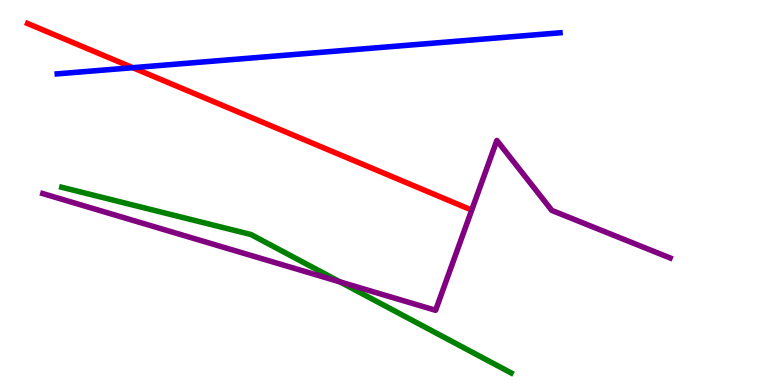[{'lines': ['blue', 'red'], 'intersections': [{'x': 1.71, 'y': 8.24}]}, {'lines': ['green', 'red'], 'intersections': []}, {'lines': ['purple', 'red'], 'intersections': []}, {'lines': ['blue', 'green'], 'intersections': []}, {'lines': ['blue', 'purple'], 'intersections': []}, {'lines': ['green', 'purple'], 'intersections': [{'x': 4.39, 'y': 2.68}]}]